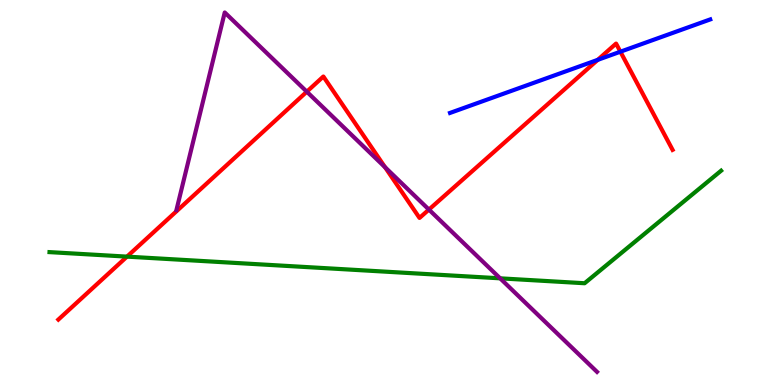[{'lines': ['blue', 'red'], 'intersections': [{'x': 7.71, 'y': 8.45}, {'x': 8.01, 'y': 8.66}]}, {'lines': ['green', 'red'], 'intersections': [{'x': 1.64, 'y': 3.33}]}, {'lines': ['purple', 'red'], 'intersections': [{'x': 3.96, 'y': 7.62}, {'x': 4.97, 'y': 5.66}, {'x': 5.53, 'y': 4.56}]}, {'lines': ['blue', 'green'], 'intersections': []}, {'lines': ['blue', 'purple'], 'intersections': []}, {'lines': ['green', 'purple'], 'intersections': [{'x': 6.45, 'y': 2.77}]}]